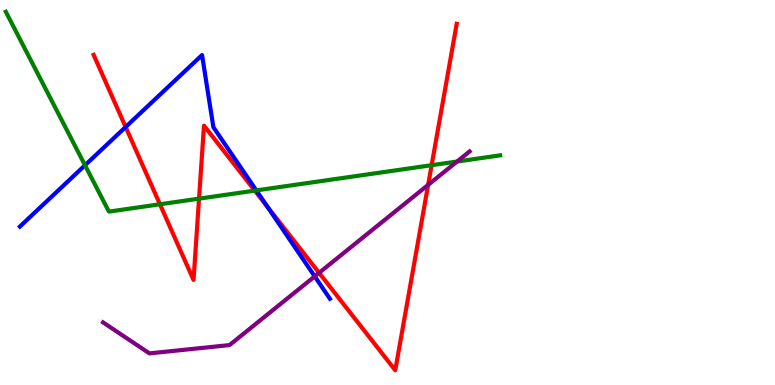[{'lines': ['blue', 'red'], 'intersections': [{'x': 1.62, 'y': 6.7}, {'x': 3.45, 'y': 4.63}]}, {'lines': ['green', 'red'], 'intersections': [{'x': 2.06, 'y': 4.69}, {'x': 2.57, 'y': 4.84}, {'x': 3.29, 'y': 5.05}, {'x': 5.57, 'y': 5.71}]}, {'lines': ['purple', 'red'], 'intersections': [{'x': 4.12, 'y': 2.91}, {'x': 5.52, 'y': 5.2}]}, {'lines': ['blue', 'green'], 'intersections': [{'x': 1.1, 'y': 5.71}, {'x': 3.31, 'y': 5.05}]}, {'lines': ['blue', 'purple'], 'intersections': [{'x': 4.06, 'y': 2.82}]}, {'lines': ['green', 'purple'], 'intersections': [{'x': 5.9, 'y': 5.8}]}]